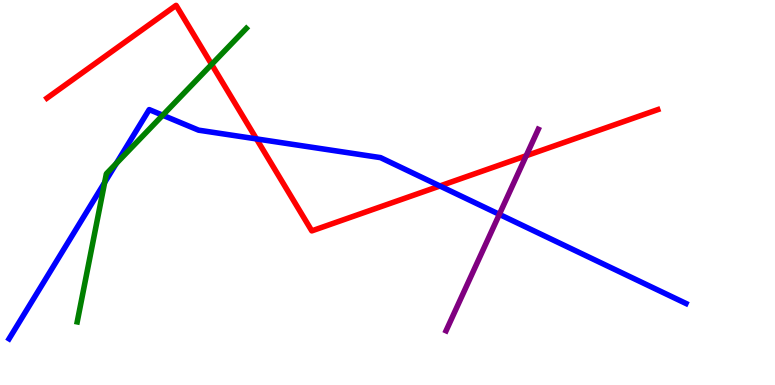[{'lines': ['blue', 'red'], 'intersections': [{'x': 3.31, 'y': 6.39}, {'x': 5.68, 'y': 5.17}]}, {'lines': ['green', 'red'], 'intersections': [{'x': 2.73, 'y': 8.33}]}, {'lines': ['purple', 'red'], 'intersections': [{'x': 6.79, 'y': 5.95}]}, {'lines': ['blue', 'green'], 'intersections': [{'x': 1.35, 'y': 5.26}, {'x': 1.5, 'y': 5.75}, {'x': 2.1, 'y': 7.01}]}, {'lines': ['blue', 'purple'], 'intersections': [{'x': 6.44, 'y': 4.43}]}, {'lines': ['green', 'purple'], 'intersections': []}]